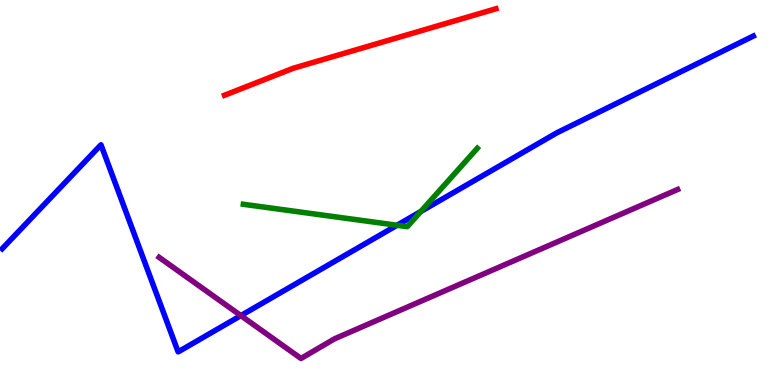[{'lines': ['blue', 'red'], 'intersections': []}, {'lines': ['green', 'red'], 'intersections': []}, {'lines': ['purple', 'red'], 'intersections': []}, {'lines': ['blue', 'green'], 'intersections': [{'x': 5.12, 'y': 4.15}, {'x': 5.43, 'y': 4.51}]}, {'lines': ['blue', 'purple'], 'intersections': [{'x': 3.11, 'y': 1.8}]}, {'lines': ['green', 'purple'], 'intersections': []}]